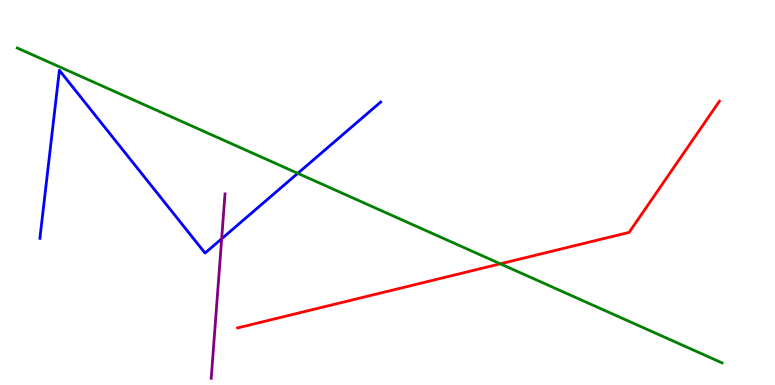[{'lines': ['blue', 'red'], 'intersections': []}, {'lines': ['green', 'red'], 'intersections': [{'x': 6.46, 'y': 3.15}]}, {'lines': ['purple', 'red'], 'intersections': []}, {'lines': ['blue', 'green'], 'intersections': [{'x': 3.84, 'y': 5.5}]}, {'lines': ['blue', 'purple'], 'intersections': [{'x': 2.86, 'y': 3.8}]}, {'lines': ['green', 'purple'], 'intersections': []}]